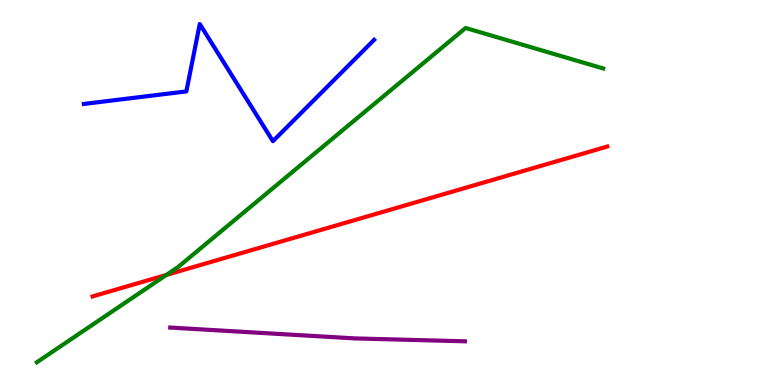[{'lines': ['blue', 'red'], 'intersections': []}, {'lines': ['green', 'red'], 'intersections': [{'x': 2.15, 'y': 2.86}]}, {'lines': ['purple', 'red'], 'intersections': []}, {'lines': ['blue', 'green'], 'intersections': []}, {'lines': ['blue', 'purple'], 'intersections': []}, {'lines': ['green', 'purple'], 'intersections': []}]